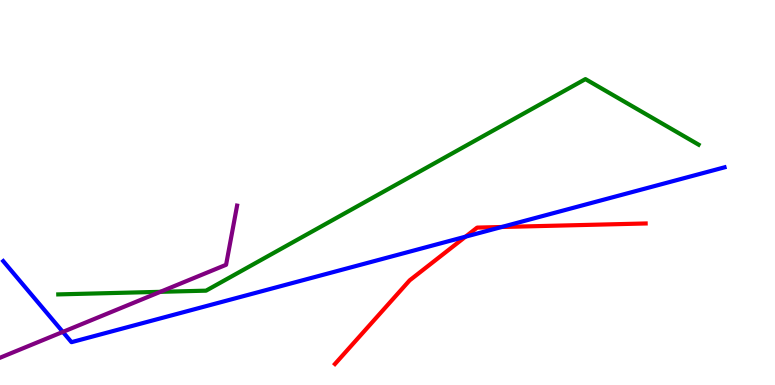[{'lines': ['blue', 'red'], 'intersections': [{'x': 6.01, 'y': 3.85}, {'x': 6.47, 'y': 4.1}]}, {'lines': ['green', 'red'], 'intersections': []}, {'lines': ['purple', 'red'], 'intersections': []}, {'lines': ['blue', 'green'], 'intersections': []}, {'lines': ['blue', 'purple'], 'intersections': [{'x': 0.811, 'y': 1.38}]}, {'lines': ['green', 'purple'], 'intersections': [{'x': 2.07, 'y': 2.42}]}]